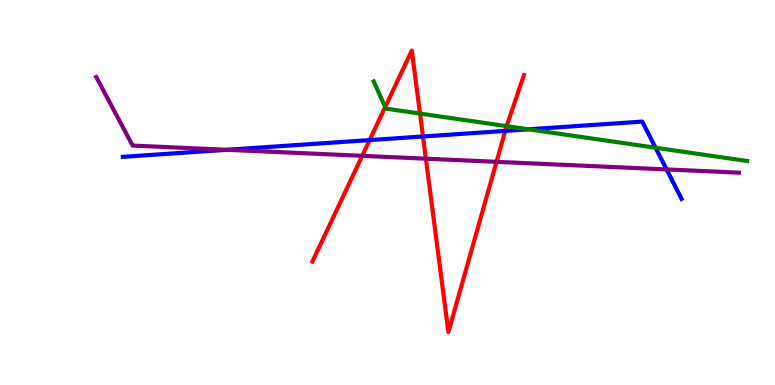[{'lines': ['blue', 'red'], 'intersections': [{'x': 4.77, 'y': 6.36}, {'x': 5.46, 'y': 6.46}, {'x': 6.52, 'y': 6.6}]}, {'lines': ['green', 'red'], 'intersections': [{'x': 4.97, 'y': 7.22}, {'x': 5.42, 'y': 7.05}, {'x': 6.54, 'y': 6.72}]}, {'lines': ['purple', 'red'], 'intersections': [{'x': 4.67, 'y': 5.95}, {'x': 5.5, 'y': 5.88}, {'x': 6.41, 'y': 5.8}]}, {'lines': ['blue', 'green'], 'intersections': [{'x': 6.82, 'y': 6.64}, {'x': 8.46, 'y': 6.16}]}, {'lines': ['blue', 'purple'], 'intersections': [{'x': 2.93, 'y': 6.11}, {'x': 8.6, 'y': 5.6}]}, {'lines': ['green', 'purple'], 'intersections': []}]